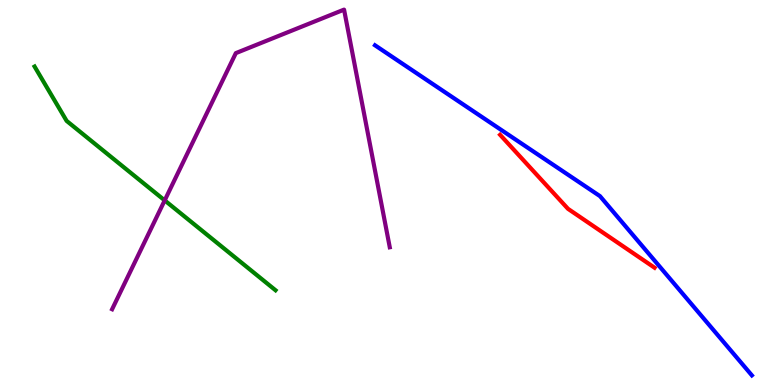[{'lines': ['blue', 'red'], 'intersections': []}, {'lines': ['green', 'red'], 'intersections': []}, {'lines': ['purple', 'red'], 'intersections': []}, {'lines': ['blue', 'green'], 'intersections': []}, {'lines': ['blue', 'purple'], 'intersections': []}, {'lines': ['green', 'purple'], 'intersections': [{'x': 2.13, 'y': 4.79}]}]